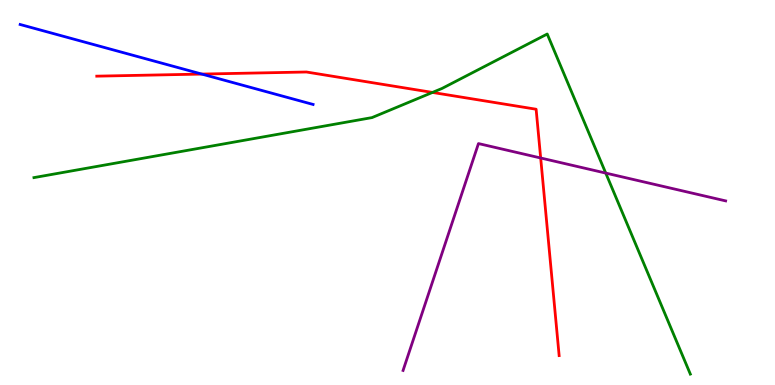[{'lines': ['blue', 'red'], 'intersections': [{'x': 2.6, 'y': 8.08}]}, {'lines': ['green', 'red'], 'intersections': [{'x': 5.58, 'y': 7.6}]}, {'lines': ['purple', 'red'], 'intersections': [{'x': 6.98, 'y': 5.9}]}, {'lines': ['blue', 'green'], 'intersections': []}, {'lines': ['blue', 'purple'], 'intersections': []}, {'lines': ['green', 'purple'], 'intersections': [{'x': 7.82, 'y': 5.5}]}]